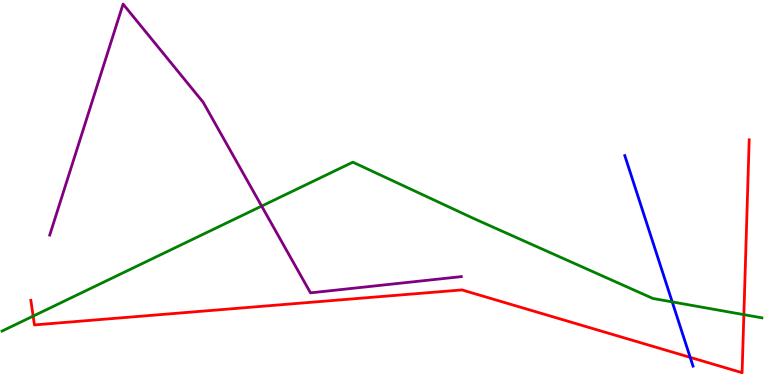[{'lines': ['blue', 'red'], 'intersections': [{'x': 8.91, 'y': 0.718}]}, {'lines': ['green', 'red'], 'intersections': [{'x': 0.428, 'y': 1.79}, {'x': 9.6, 'y': 1.83}]}, {'lines': ['purple', 'red'], 'intersections': []}, {'lines': ['blue', 'green'], 'intersections': [{'x': 8.67, 'y': 2.16}]}, {'lines': ['blue', 'purple'], 'intersections': []}, {'lines': ['green', 'purple'], 'intersections': [{'x': 3.38, 'y': 4.65}]}]